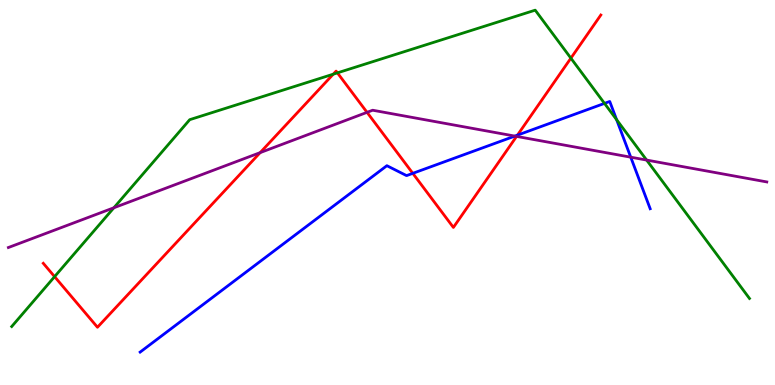[{'lines': ['blue', 'red'], 'intersections': [{'x': 5.33, 'y': 5.5}, {'x': 6.68, 'y': 6.49}]}, {'lines': ['green', 'red'], 'intersections': [{'x': 0.704, 'y': 2.81}, {'x': 4.3, 'y': 8.07}, {'x': 4.35, 'y': 8.11}, {'x': 7.37, 'y': 8.49}]}, {'lines': ['purple', 'red'], 'intersections': [{'x': 3.36, 'y': 6.04}, {'x': 4.74, 'y': 7.08}, {'x': 6.67, 'y': 6.46}]}, {'lines': ['blue', 'green'], 'intersections': [{'x': 7.8, 'y': 7.31}, {'x': 7.96, 'y': 6.89}]}, {'lines': ['blue', 'purple'], 'intersections': [{'x': 6.64, 'y': 6.47}, {'x': 8.14, 'y': 5.92}]}, {'lines': ['green', 'purple'], 'intersections': [{'x': 1.47, 'y': 4.6}, {'x': 8.34, 'y': 5.84}]}]